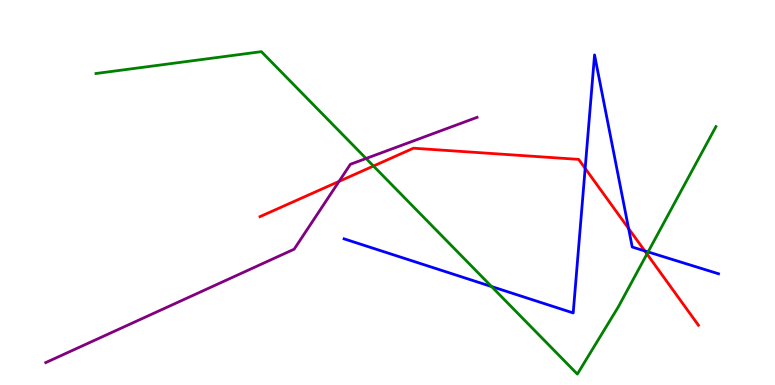[{'lines': ['blue', 'red'], 'intersections': [{'x': 7.55, 'y': 5.63}, {'x': 8.11, 'y': 4.06}, {'x': 8.32, 'y': 3.48}]}, {'lines': ['green', 'red'], 'intersections': [{'x': 4.82, 'y': 5.69}, {'x': 8.35, 'y': 3.4}]}, {'lines': ['purple', 'red'], 'intersections': [{'x': 4.38, 'y': 5.29}]}, {'lines': ['blue', 'green'], 'intersections': [{'x': 6.34, 'y': 2.56}, {'x': 8.36, 'y': 3.46}]}, {'lines': ['blue', 'purple'], 'intersections': []}, {'lines': ['green', 'purple'], 'intersections': [{'x': 4.72, 'y': 5.88}]}]